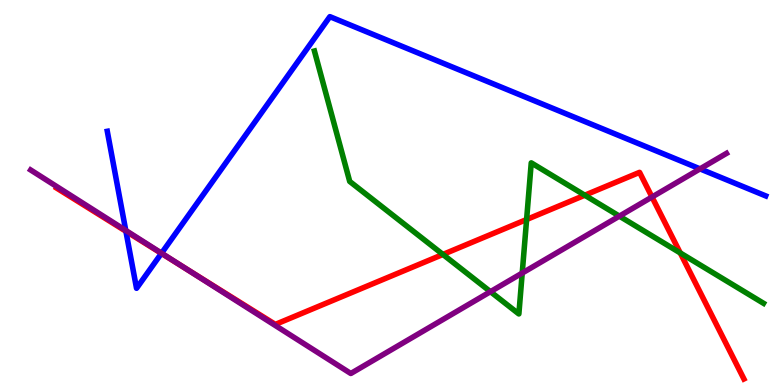[{'lines': ['blue', 'red'], 'intersections': [{'x': 1.62, 'y': 3.99}, {'x': 2.08, 'y': 3.42}]}, {'lines': ['green', 'red'], 'intersections': [{'x': 5.72, 'y': 3.39}, {'x': 6.79, 'y': 4.3}, {'x': 7.55, 'y': 4.93}, {'x': 8.78, 'y': 3.43}]}, {'lines': ['purple', 'red'], 'intersections': [{'x': 2.39, 'y': 3.03}, {'x': 8.41, 'y': 4.88}]}, {'lines': ['blue', 'green'], 'intersections': []}, {'lines': ['blue', 'purple'], 'intersections': [{'x': 1.62, 'y': 4.01}, {'x': 2.08, 'y': 3.42}, {'x': 9.03, 'y': 5.61}]}, {'lines': ['green', 'purple'], 'intersections': [{'x': 6.33, 'y': 2.42}, {'x': 6.74, 'y': 2.91}, {'x': 7.99, 'y': 4.39}]}]